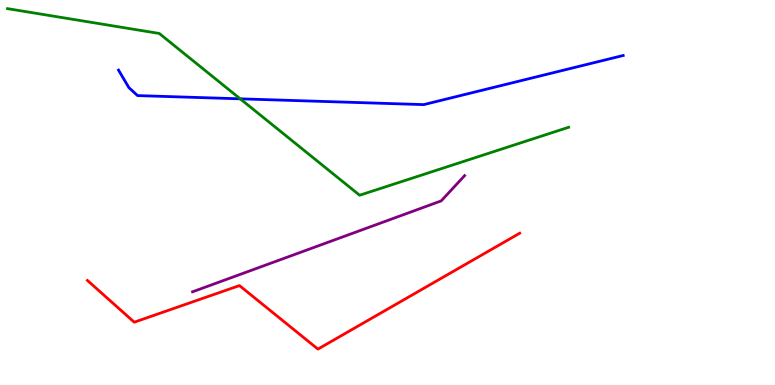[{'lines': ['blue', 'red'], 'intersections': []}, {'lines': ['green', 'red'], 'intersections': []}, {'lines': ['purple', 'red'], 'intersections': []}, {'lines': ['blue', 'green'], 'intersections': [{'x': 3.1, 'y': 7.43}]}, {'lines': ['blue', 'purple'], 'intersections': []}, {'lines': ['green', 'purple'], 'intersections': []}]